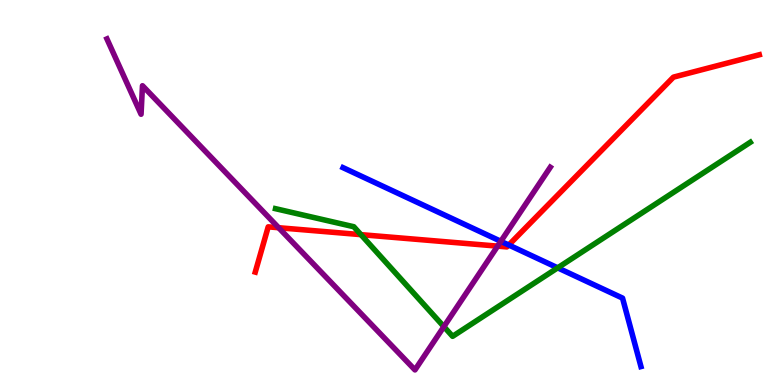[{'lines': ['blue', 'red'], 'intersections': [{'x': 6.56, 'y': 3.64}]}, {'lines': ['green', 'red'], 'intersections': [{'x': 4.66, 'y': 3.91}]}, {'lines': ['purple', 'red'], 'intersections': [{'x': 3.6, 'y': 4.09}, {'x': 6.42, 'y': 3.61}]}, {'lines': ['blue', 'green'], 'intersections': [{'x': 7.2, 'y': 3.04}]}, {'lines': ['blue', 'purple'], 'intersections': [{'x': 6.46, 'y': 3.73}]}, {'lines': ['green', 'purple'], 'intersections': [{'x': 5.73, 'y': 1.52}]}]